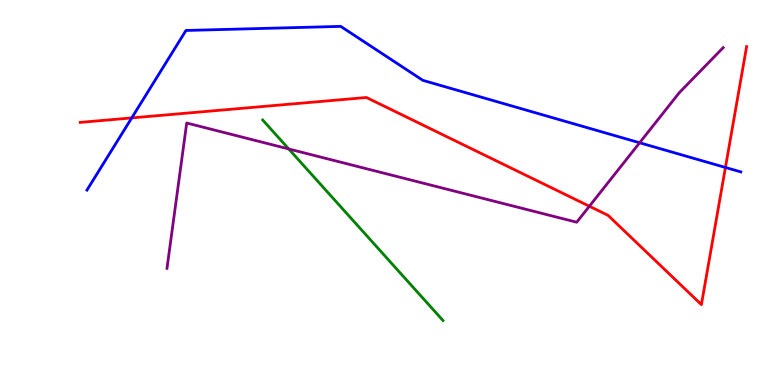[{'lines': ['blue', 'red'], 'intersections': [{'x': 1.7, 'y': 6.94}, {'x': 9.36, 'y': 5.65}]}, {'lines': ['green', 'red'], 'intersections': []}, {'lines': ['purple', 'red'], 'intersections': [{'x': 7.6, 'y': 4.64}]}, {'lines': ['blue', 'green'], 'intersections': []}, {'lines': ['blue', 'purple'], 'intersections': [{'x': 8.25, 'y': 6.29}]}, {'lines': ['green', 'purple'], 'intersections': [{'x': 3.73, 'y': 6.13}]}]